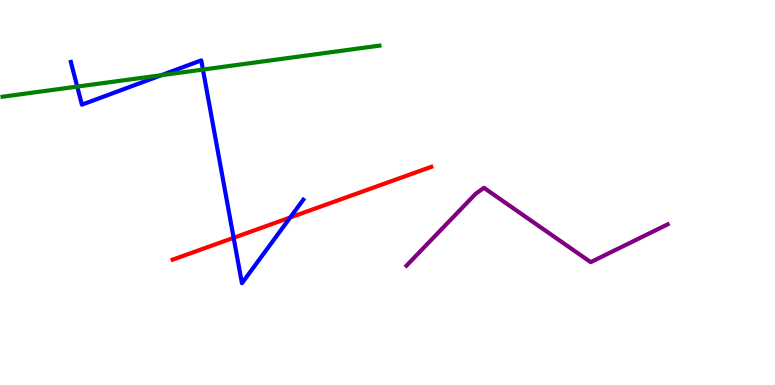[{'lines': ['blue', 'red'], 'intersections': [{'x': 3.01, 'y': 3.82}, {'x': 3.74, 'y': 4.35}]}, {'lines': ['green', 'red'], 'intersections': []}, {'lines': ['purple', 'red'], 'intersections': []}, {'lines': ['blue', 'green'], 'intersections': [{'x': 0.996, 'y': 7.75}, {'x': 2.08, 'y': 8.05}, {'x': 2.62, 'y': 8.19}]}, {'lines': ['blue', 'purple'], 'intersections': []}, {'lines': ['green', 'purple'], 'intersections': []}]